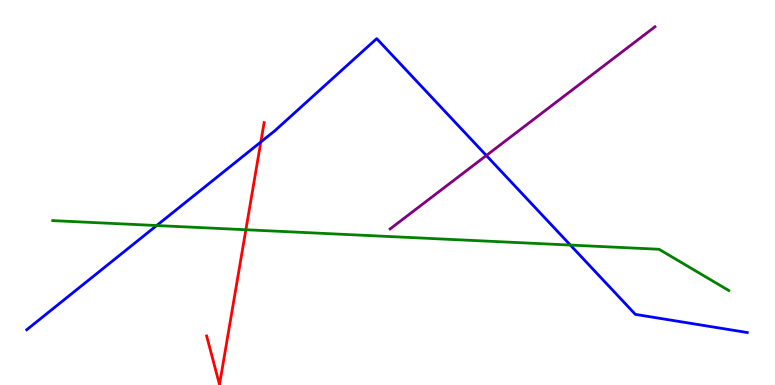[{'lines': ['blue', 'red'], 'intersections': [{'x': 3.37, 'y': 6.31}]}, {'lines': ['green', 'red'], 'intersections': [{'x': 3.17, 'y': 4.03}]}, {'lines': ['purple', 'red'], 'intersections': []}, {'lines': ['blue', 'green'], 'intersections': [{'x': 2.02, 'y': 4.14}, {'x': 7.36, 'y': 3.63}]}, {'lines': ['blue', 'purple'], 'intersections': [{'x': 6.28, 'y': 5.96}]}, {'lines': ['green', 'purple'], 'intersections': []}]